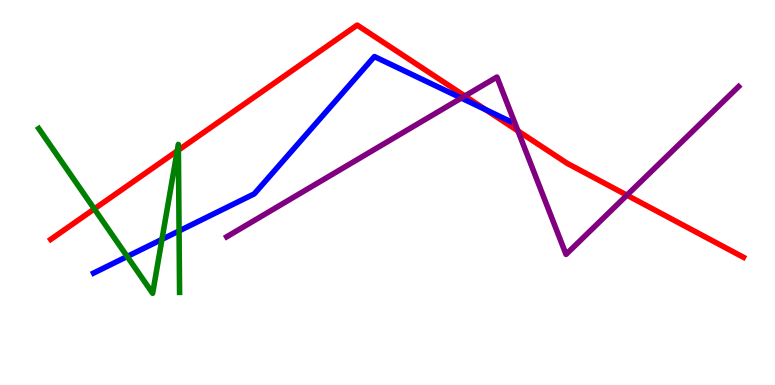[{'lines': ['blue', 'red'], 'intersections': [{'x': 6.27, 'y': 7.15}]}, {'lines': ['green', 'red'], 'intersections': [{'x': 1.22, 'y': 4.57}, {'x': 2.29, 'y': 6.08}, {'x': 2.3, 'y': 6.1}]}, {'lines': ['purple', 'red'], 'intersections': [{'x': 6.0, 'y': 7.51}, {'x': 6.68, 'y': 6.6}, {'x': 8.09, 'y': 4.93}]}, {'lines': ['blue', 'green'], 'intersections': [{'x': 1.64, 'y': 3.34}, {'x': 2.09, 'y': 3.78}, {'x': 2.31, 'y': 4.0}]}, {'lines': ['blue', 'purple'], 'intersections': [{'x': 5.95, 'y': 7.45}]}, {'lines': ['green', 'purple'], 'intersections': []}]